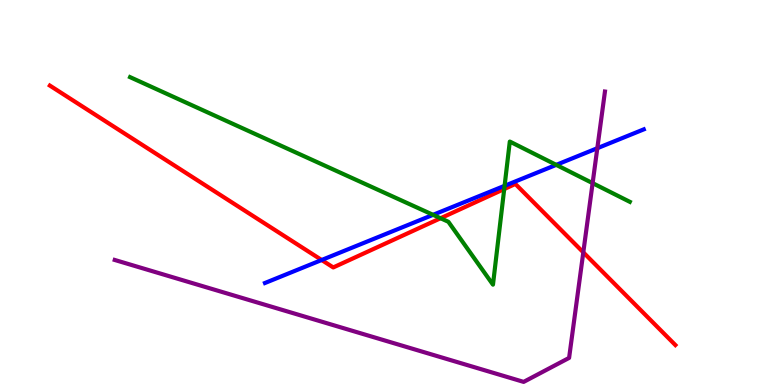[{'lines': ['blue', 'red'], 'intersections': [{'x': 4.15, 'y': 3.25}]}, {'lines': ['green', 'red'], 'intersections': [{'x': 5.68, 'y': 4.33}, {'x': 6.51, 'y': 5.09}]}, {'lines': ['purple', 'red'], 'intersections': [{'x': 7.53, 'y': 3.45}]}, {'lines': ['blue', 'green'], 'intersections': [{'x': 5.59, 'y': 4.42}, {'x': 6.51, 'y': 5.17}, {'x': 7.18, 'y': 5.72}]}, {'lines': ['blue', 'purple'], 'intersections': [{'x': 7.71, 'y': 6.15}]}, {'lines': ['green', 'purple'], 'intersections': [{'x': 7.65, 'y': 5.24}]}]